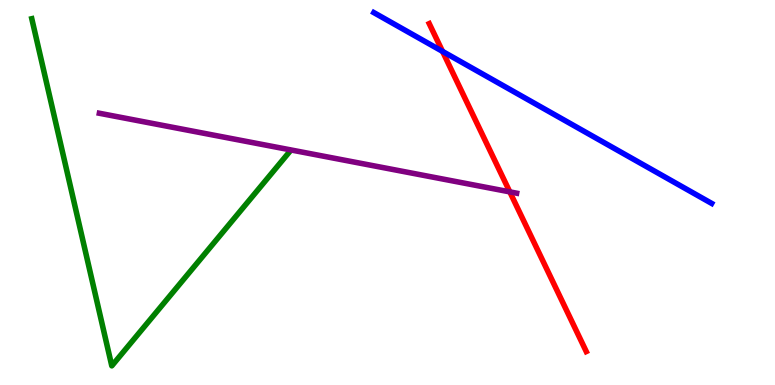[{'lines': ['blue', 'red'], 'intersections': [{'x': 5.71, 'y': 8.67}]}, {'lines': ['green', 'red'], 'intersections': []}, {'lines': ['purple', 'red'], 'intersections': [{'x': 6.58, 'y': 5.02}]}, {'lines': ['blue', 'green'], 'intersections': []}, {'lines': ['blue', 'purple'], 'intersections': []}, {'lines': ['green', 'purple'], 'intersections': []}]